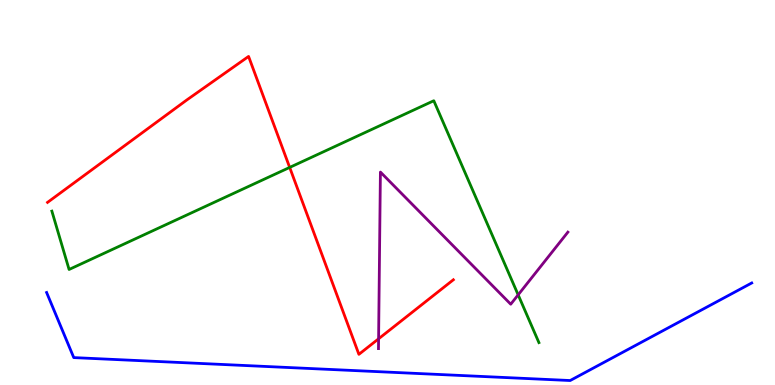[{'lines': ['blue', 'red'], 'intersections': []}, {'lines': ['green', 'red'], 'intersections': [{'x': 3.74, 'y': 5.65}]}, {'lines': ['purple', 'red'], 'intersections': [{'x': 4.89, 'y': 1.2}]}, {'lines': ['blue', 'green'], 'intersections': []}, {'lines': ['blue', 'purple'], 'intersections': []}, {'lines': ['green', 'purple'], 'intersections': [{'x': 6.69, 'y': 2.34}]}]